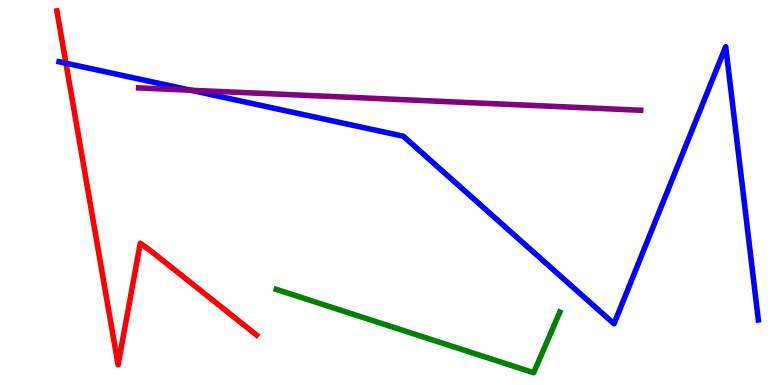[{'lines': ['blue', 'red'], 'intersections': [{'x': 0.851, 'y': 8.36}]}, {'lines': ['green', 'red'], 'intersections': []}, {'lines': ['purple', 'red'], 'intersections': []}, {'lines': ['blue', 'green'], 'intersections': []}, {'lines': ['blue', 'purple'], 'intersections': [{'x': 2.46, 'y': 7.66}]}, {'lines': ['green', 'purple'], 'intersections': []}]